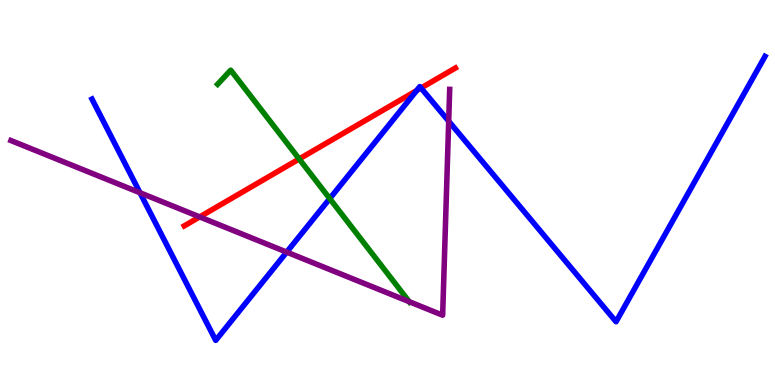[{'lines': ['blue', 'red'], 'intersections': [{'x': 5.38, 'y': 7.65}, {'x': 5.43, 'y': 7.71}]}, {'lines': ['green', 'red'], 'intersections': [{'x': 3.86, 'y': 5.87}]}, {'lines': ['purple', 'red'], 'intersections': [{'x': 2.58, 'y': 4.37}]}, {'lines': ['blue', 'green'], 'intersections': [{'x': 4.25, 'y': 4.84}]}, {'lines': ['blue', 'purple'], 'intersections': [{'x': 1.81, 'y': 4.99}, {'x': 3.7, 'y': 3.45}, {'x': 5.79, 'y': 6.85}]}, {'lines': ['green', 'purple'], 'intersections': [{'x': 5.28, 'y': 2.16}]}]